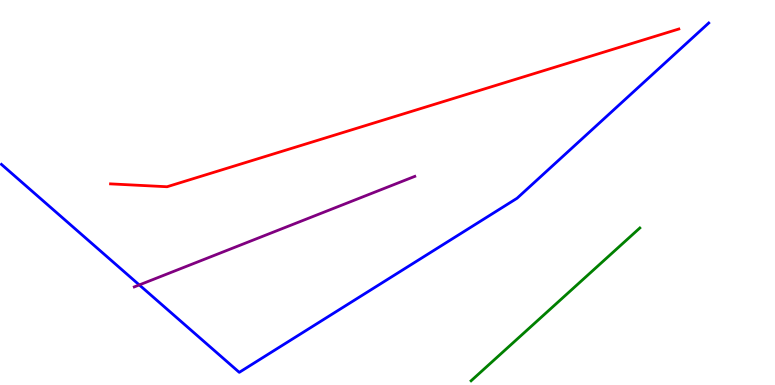[{'lines': ['blue', 'red'], 'intersections': []}, {'lines': ['green', 'red'], 'intersections': []}, {'lines': ['purple', 'red'], 'intersections': []}, {'lines': ['blue', 'green'], 'intersections': []}, {'lines': ['blue', 'purple'], 'intersections': [{'x': 1.8, 'y': 2.6}]}, {'lines': ['green', 'purple'], 'intersections': []}]